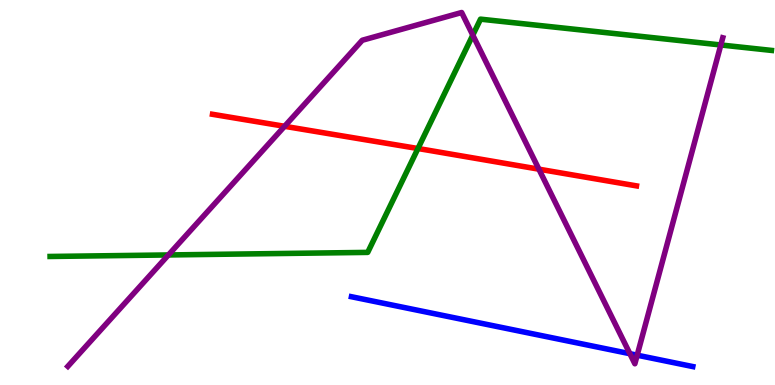[{'lines': ['blue', 'red'], 'intersections': []}, {'lines': ['green', 'red'], 'intersections': [{'x': 5.39, 'y': 6.14}]}, {'lines': ['purple', 'red'], 'intersections': [{'x': 3.67, 'y': 6.72}, {'x': 6.95, 'y': 5.61}]}, {'lines': ['blue', 'green'], 'intersections': []}, {'lines': ['blue', 'purple'], 'intersections': [{'x': 8.13, 'y': 0.813}, {'x': 8.22, 'y': 0.774}]}, {'lines': ['green', 'purple'], 'intersections': [{'x': 2.17, 'y': 3.38}, {'x': 6.1, 'y': 9.09}, {'x': 9.3, 'y': 8.83}]}]